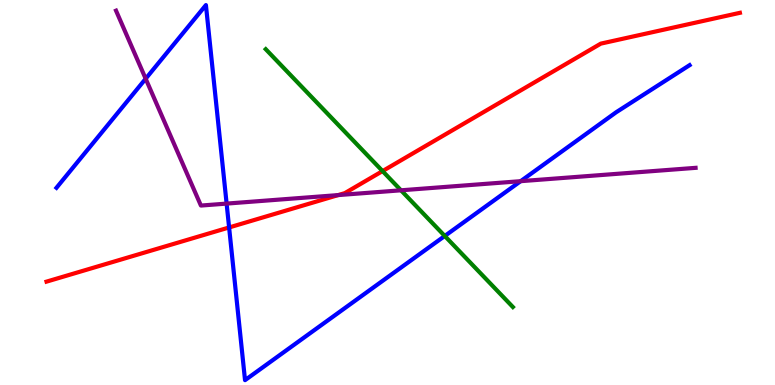[{'lines': ['blue', 'red'], 'intersections': [{'x': 2.96, 'y': 4.09}]}, {'lines': ['green', 'red'], 'intersections': [{'x': 4.94, 'y': 5.56}]}, {'lines': ['purple', 'red'], 'intersections': [{'x': 4.36, 'y': 4.93}]}, {'lines': ['blue', 'green'], 'intersections': [{'x': 5.74, 'y': 3.87}]}, {'lines': ['blue', 'purple'], 'intersections': [{'x': 1.88, 'y': 7.96}, {'x': 2.92, 'y': 4.71}, {'x': 6.72, 'y': 5.29}]}, {'lines': ['green', 'purple'], 'intersections': [{'x': 5.17, 'y': 5.06}]}]